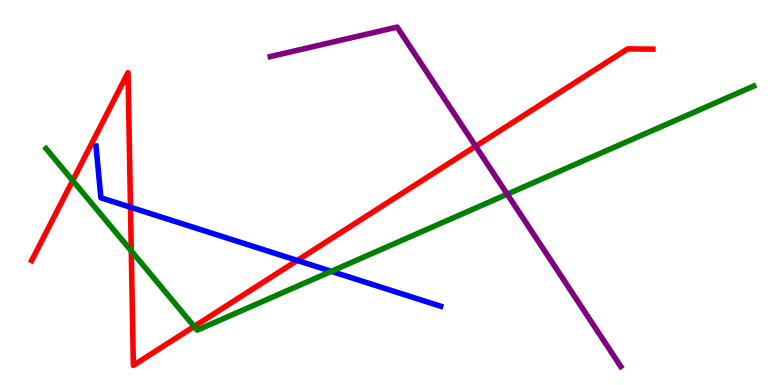[{'lines': ['blue', 'red'], 'intersections': [{'x': 1.68, 'y': 4.62}, {'x': 3.84, 'y': 3.23}]}, {'lines': ['green', 'red'], 'intersections': [{'x': 0.938, 'y': 5.31}, {'x': 1.69, 'y': 3.48}, {'x': 2.51, 'y': 1.52}]}, {'lines': ['purple', 'red'], 'intersections': [{'x': 6.14, 'y': 6.2}]}, {'lines': ['blue', 'green'], 'intersections': [{'x': 4.27, 'y': 2.95}]}, {'lines': ['blue', 'purple'], 'intersections': []}, {'lines': ['green', 'purple'], 'intersections': [{'x': 6.55, 'y': 4.96}]}]